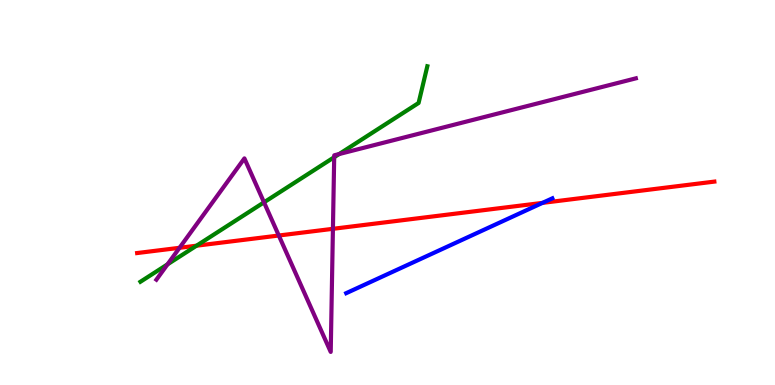[{'lines': ['blue', 'red'], 'intersections': [{'x': 7.0, 'y': 4.73}]}, {'lines': ['green', 'red'], 'intersections': [{'x': 2.54, 'y': 3.62}]}, {'lines': ['purple', 'red'], 'intersections': [{'x': 2.32, 'y': 3.56}, {'x': 3.6, 'y': 3.88}, {'x': 4.3, 'y': 4.06}]}, {'lines': ['blue', 'green'], 'intersections': []}, {'lines': ['blue', 'purple'], 'intersections': []}, {'lines': ['green', 'purple'], 'intersections': [{'x': 2.16, 'y': 3.13}, {'x': 3.41, 'y': 4.74}, {'x': 4.31, 'y': 5.92}, {'x': 4.38, 'y': 6.0}]}]